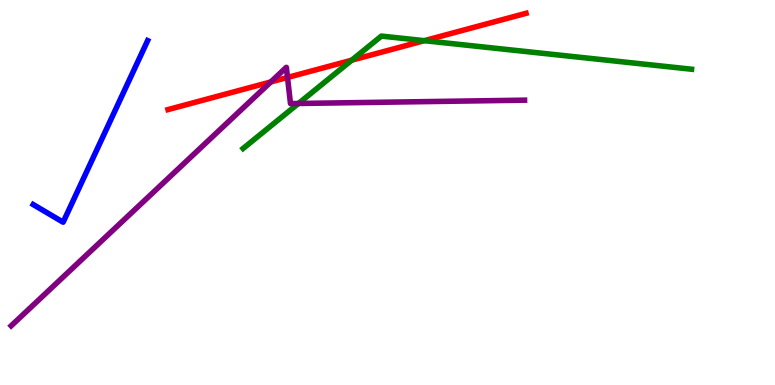[{'lines': ['blue', 'red'], 'intersections': []}, {'lines': ['green', 'red'], 'intersections': [{'x': 4.54, 'y': 8.44}, {'x': 5.47, 'y': 8.94}]}, {'lines': ['purple', 'red'], 'intersections': [{'x': 3.49, 'y': 7.87}, {'x': 3.71, 'y': 7.99}]}, {'lines': ['blue', 'green'], 'intersections': []}, {'lines': ['blue', 'purple'], 'intersections': []}, {'lines': ['green', 'purple'], 'intersections': [{'x': 3.85, 'y': 7.31}]}]